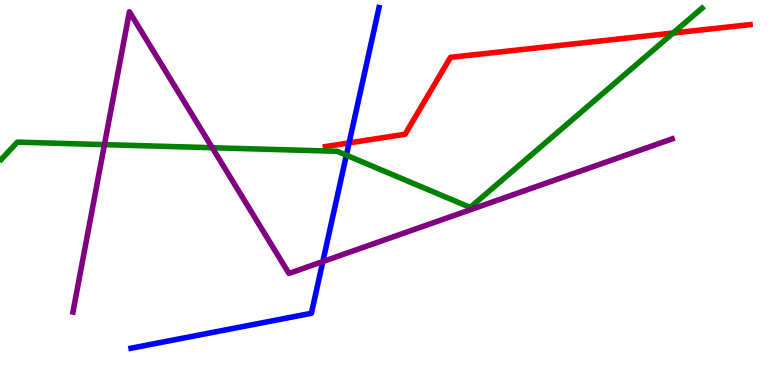[{'lines': ['blue', 'red'], 'intersections': [{'x': 4.5, 'y': 6.29}]}, {'lines': ['green', 'red'], 'intersections': [{'x': 8.69, 'y': 9.14}]}, {'lines': ['purple', 'red'], 'intersections': []}, {'lines': ['blue', 'green'], 'intersections': [{'x': 4.47, 'y': 5.97}]}, {'lines': ['blue', 'purple'], 'intersections': [{'x': 4.17, 'y': 3.21}]}, {'lines': ['green', 'purple'], 'intersections': [{'x': 1.35, 'y': 6.24}, {'x': 2.74, 'y': 6.16}]}]